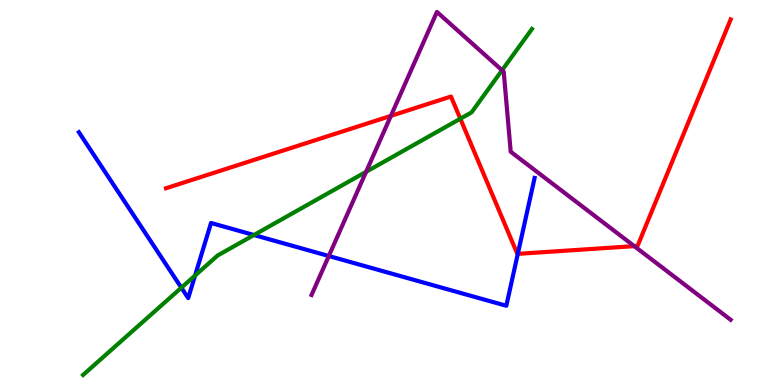[{'lines': ['blue', 'red'], 'intersections': [{'x': 6.68, 'y': 3.41}]}, {'lines': ['green', 'red'], 'intersections': [{'x': 5.94, 'y': 6.92}]}, {'lines': ['purple', 'red'], 'intersections': [{'x': 5.04, 'y': 6.99}, {'x': 8.18, 'y': 3.61}]}, {'lines': ['blue', 'green'], 'intersections': [{'x': 2.34, 'y': 2.53}, {'x': 2.52, 'y': 2.84}, {'x': 3.28, 'y': 3.9}]}, {'lines': ['blue', 'purple'], 'intersections': [{'x': 4.24, 'y': 3.35}]}, {'lines': ['green', 'purple'], 'intersections': [{'x': 4.72, 'y': 5.54}, {'x': 6.48, 'y': 8.18}]}]